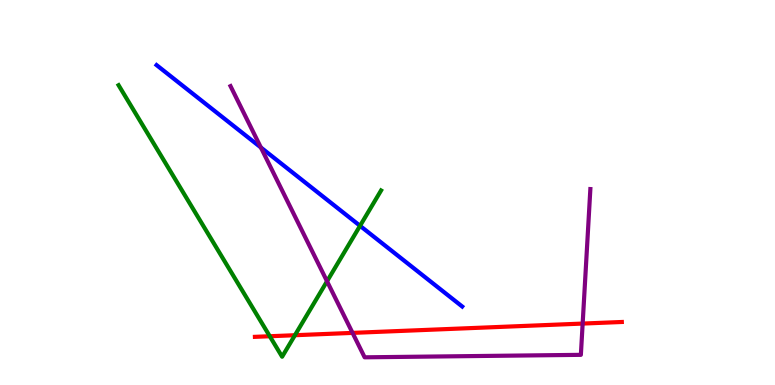[{'lines': ['blue', 'red'], 'intersections': []}, {'lines': ['green', 'red'], 'intersections': [{'x': 3.48, 'y': 1.27}, {'x': 3.81, 'y': 1.29}]}, {'lines': ['purple', 'red'], 'intersections': [{'x': 4.55, 'y': 1.35}, {'x': 7.52, 'y': 1.6}]}, {'lines': ['blue', 'green'], 'intersections': [{'x': 4.65, 'y': 4.13}]}, {'lines': ['blue', 'purple'], 'intersections': [{'x': 3.37, 'y': 6.17}]}, {'lines': ['green', 'purple'], 'intersections': [{'x': 4.22, 'y': 2.69}]}]